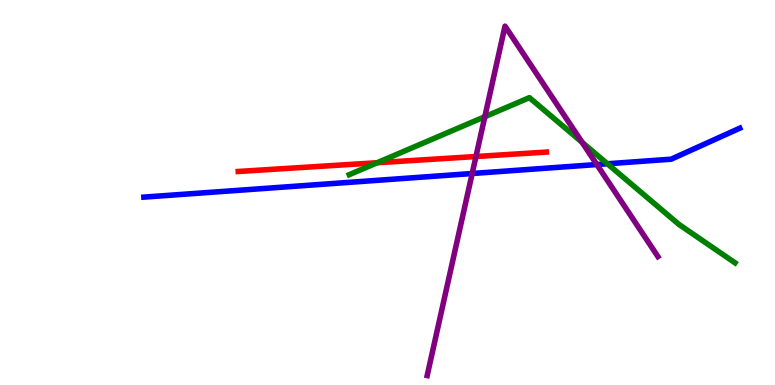[{'lines': ['blue', 'red'], 'intersections': []}, {'lines': ['green', 'red'], 'intersections': [{'x': 4.87, 'y': 5.77}]}, {'lines': ['purple', 'red'], 'intersections': [{'x': 6.14, 'y': 5.93}]}, {'lines': ['blue', 'green'], 'intersections': [{'x': 7.84, 'y': 5.75}]}, {'lines': ['blue', 'purple'], 'intersections': [{'x': 6.09, 'y': 5.49}, {'x': 7.7, 'y': 5.73}]}, {'lines': ['green', 'purple'], 'intersections': [{'x': 6.26, 'y': 6.97}, {'x': 7.51, 'y': 6.3}]}]